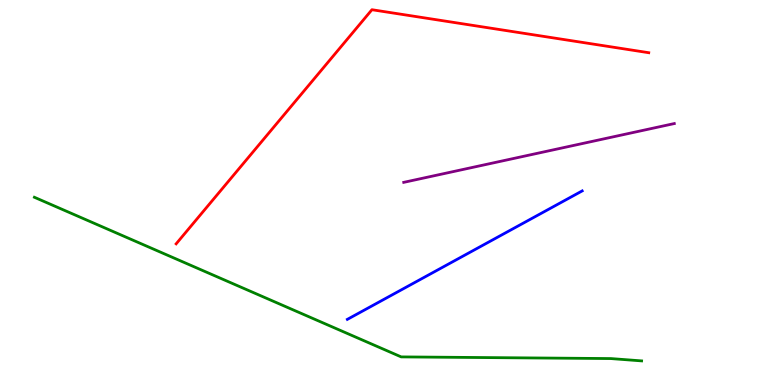[{'lines': ['blue', 'red'], 'intersections': []}, {'lines': ['green', 'red'], 'intersections': []}, {'lines': ['purple', 'red'], 'intersections': []}, {'lines': ['blue', 'green'], 'intersections': []}, {'lines': ['blue', 'purple'], 'intersections': []}, {'lines': ['green', 'purple'], 'intersections': []}]